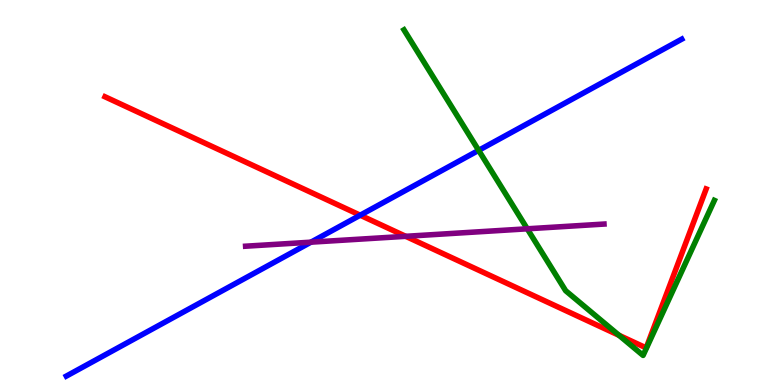[{'lines': ['blue', 'red'], 'intersections': [{'x': 4.65, 'y': 4.41}]}, {'lines': ['green', 'red'], 'intersections': [{'x': 7.99, 'y': 1.29}]}, {'lines': ['purple', 'red'], 'intersections': [{'x': 5.23, 'y': 3.86}]}, {'lines': ['blue', 'green'], 'intersections': [{'x': 6.18, 'y': 6.09}]}, {'lines': ['blue', 'purple'], 'intersections': [{'x': 4.01, 'y': 3.71}]}, {'lines': ['green', 'purple'], 'intersections': [{'x': 6.8, 'y': 4.06}]}]